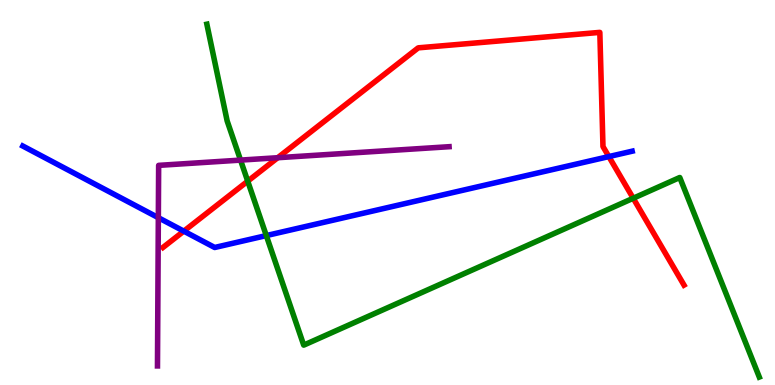[{'lines': ['blue', 'red'], 'intersections': [{'x': 2.37, 'y': 4.0}, {'x': 7.86, 'y': 5.93}]}, {'lines': ['green', 'red'], 'intersections': [{'x': 3.2, 'y': 5.29}, {'x': 8.17, 'y': 4.85}]}, {'lines': ['purple', 'red'], 'intersections': [{'x': 3.58, 'y': 5.9}]}, {'lines': ['blue', 'green'], 'intersections': [{'x': 3.44, 'y': 3.88}]}, {'lines': ['blue', 'purple'], 'intersections': [{'x': 2.04, 'y': 4.35}]}, {'lines': ['green', 'purple'], 'intersections': [{'x': 3.1, 'y': 5.84}]}]